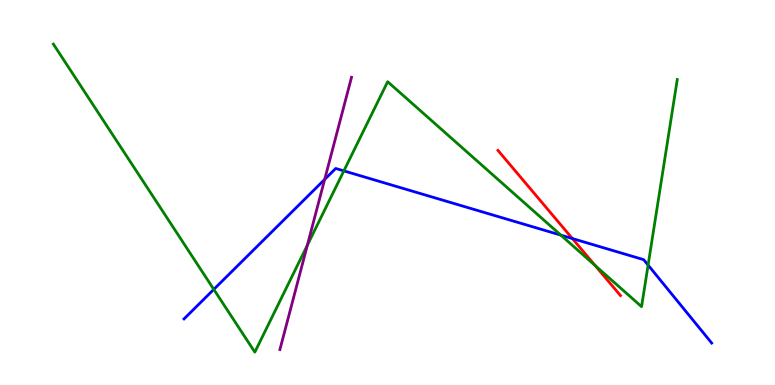[{'lines': ['blue', 'red'], 'intersections': [{'x': 7.39, 'y': 3.8}]}, {'lines': ['green', 'red'], 'intersections': [{'x': 7.68, 'y': 3.1}]}, {'lines': ['purple', 'red'], 'intersections': []}, {'lines': ['blue', 'green'], 'intersections': [{'x': 2.76, 'y': 2.48}, {'x': 4.44, 'y': 5.56}, {'x': 7.24, 'y': 3.89}, {'x': 8.36, 'y': 3.11}]}, {'lines': ['blue', 'purple'], 'intersections': [{'x': 4.19, 'y': 5.34}]}, {'lines': ['green', 'purple'], 'intersections': [{'x': 3.97, 'y': 3.63}]}]